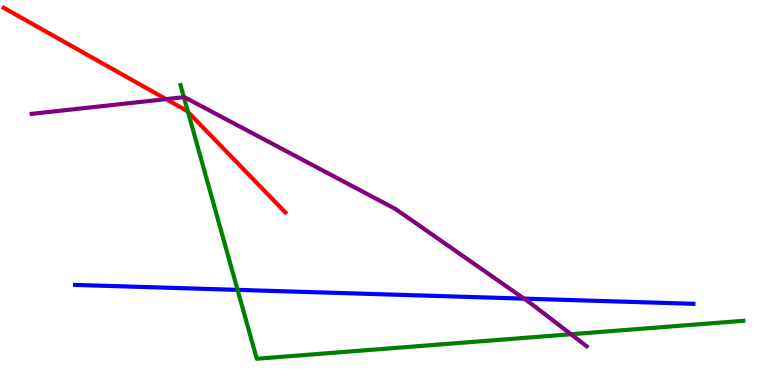[{'lines': ['blue', 'red'], 'intersections': []}, {'lines': ['green', 'red'], 'intersections': [{'x': 2.43, 'y': 7.09}]}, {'lines': ['purple', 'red'], 'intersections': [{'x': 2.14, 'y': 7.43}]}, {'lines': ['blue', 'green'], 'intersections': [{'x': 3.07, 'y': 2.47}]}, {'lines': ['blue', 'purple'], 'intersections': [{'x': 6.76, 'y': 2.24}]}, {'lines': ['green', 'purple'], 'intersections': [{'x': 2.37, 'y': 7.48}, {'x': 7.37, 'y': 1.32}]}]